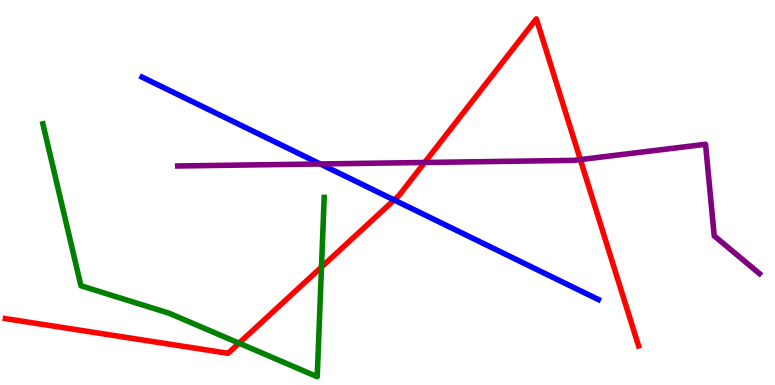[{'lines': ['blue', 'red'], 'intersections': [{'x': 5.09, 'y': 4.81}]}, {'lines': ['green', 'red'], 'intersections': [{'x': 3.08, 'y': 1.09}, {'x': 4.15, 'y': 3.06}]}, {'lines': ['purple', 'red'], 'intersections': [{'x': 5.48, 'y': 5.78}, {'x': 7.49, 'y': 5.85}]}, {'lines': ['blue', 'green'], 'intersections': []}, {'lines': ['blue', 'purple'], 'intersections': [{'x': 4.13, 'y': 5.74}]}, {'lines': ['green', 'purple'], 'intersections': []}]